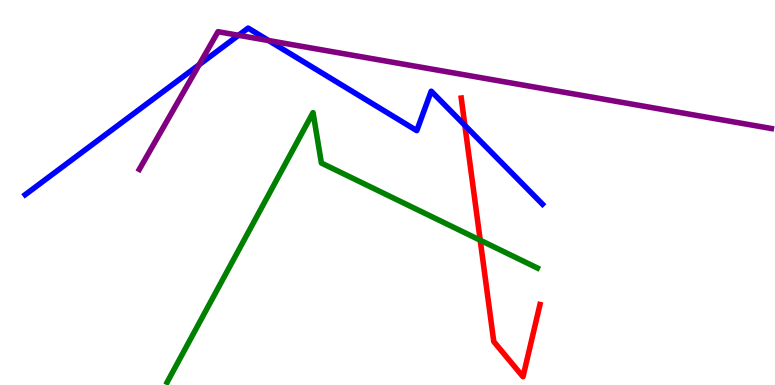[{'lines': ['blue', 'red'], 'intersections': [{'x': 6.0, 'y': 6.74}]}, {'lines': ['green', 'red'], 'intersections': [{'x': 6.2, 'y': 3.76}]}, {'lines': ['purple', 'red'], 'intersections': []}, {'lines': ['blue', 'green'], 'intersections': []}, {'lines': ['blue', 'purple'], 'intersections': [{'x': 2.57, 'y': 8.32}, {'x': 3.08, 'y': 9.08}, {'x': 3.47, 'y': 8.95}]}, {'lines': ['green', 'purple'], 'intersections': []}]